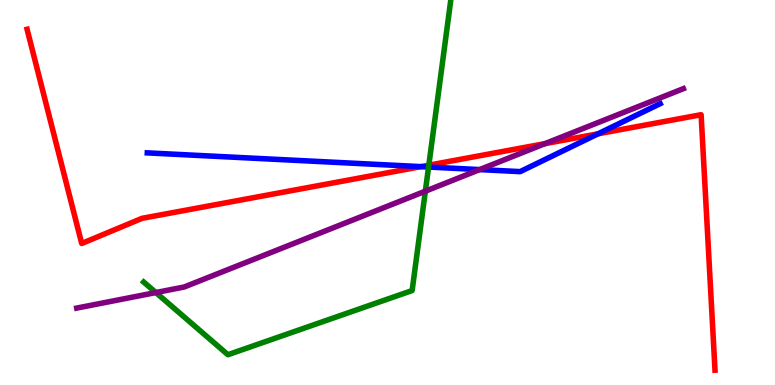[{'lines': ['blue', 'red'], 'intersections': [{'x': 5.43, 'y': 5.67}, {'x': 7.72, 'y': 6.52}]}, {'lines': ['green', 'red'], 'intersections': [{'x': 5.53, 'y': 5.71}]}, {'lines': ['purple', 'red'], 'intersections': [{'x': 7.03, 'y': 6.27}]}, {'lines': ['blue', 'green'], 'intersections': [{'x': 5.53, 'y': 5.66}]}, {'lines': ['blue', 'purple'], 'intersections': [{'x': 6.19, 'y': 5.6}]}, {'lines': ['green', 'purple'], 'intersections': [{'x': 2.01, 'y': 2.4}, {'x': 5.49, 'y': 5.03}]}]